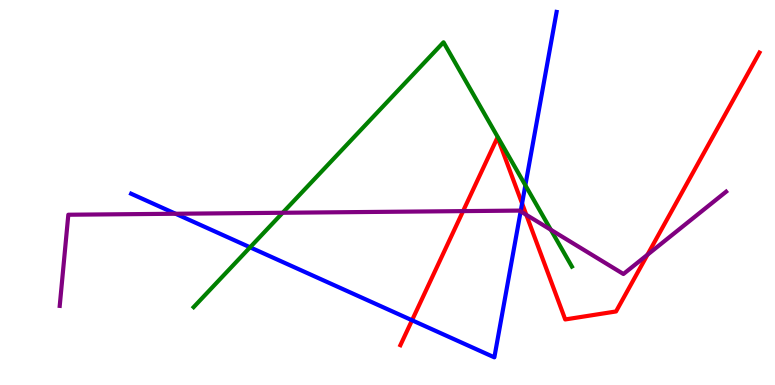[{'lines': ['blue', 'red'], 'intersections': [{'x': 5.32, 'y': 1.68}, {'x': 6.74, 'y': 4.72}]}, {'lines': ['green', 'red'], 'intersections': []}, {'lines': ['purple', 'red'], 'intersections': [{'x': 5.98, 'y': 4.52}, {'x': 6.79, 'y': 4.42}, {'x': 8.35, 'y': 3.38}]}, {'lines': ['blue', 'green'], 'intersections': [{'x': 3.23, 'y': 3.58}, {'x': 6.78, 'y': 5.19}]}, {'lines': ['blue', 'purple'], 'intersections': [{'x': 2.27, 'y': 4.45}, {'x': 6.72, 'y': 4.51}]}, {'lines': ['green', 'purple'], 'intersections': [{'x': 3.65, 'y': 4.47}, {'x': 7.11, 'y': 4.03}]}]